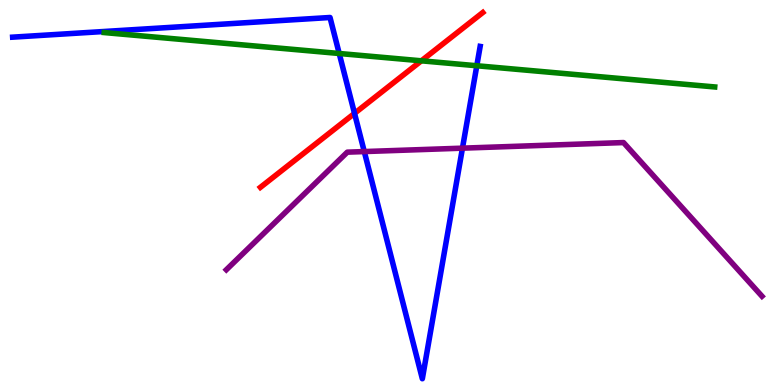[{'lines': ['blue', 'red'], 'intersections': [{'x': 4.57, 'y': 7.06}]}, {'lines': ['green', 'red'], 'intersections': [{'x': 5.44, 'y': 8.42}]}, {'lines': ['purple', 'red'], 'intersections': []}, {'lines': ['blue', 'green'], 'intersections': [{'x': 4.38, 'y': 8.61}, {'x': 6.15, 'y': 8.29}]}, {'lines': ['blue', 'purple'], 'intersections': [{'x': 4.7, 'y': 6.06}, {'x': 5.97, 'y': 6.15}]}, {'lines': ['green', 'purple'], 'intersections': []}]